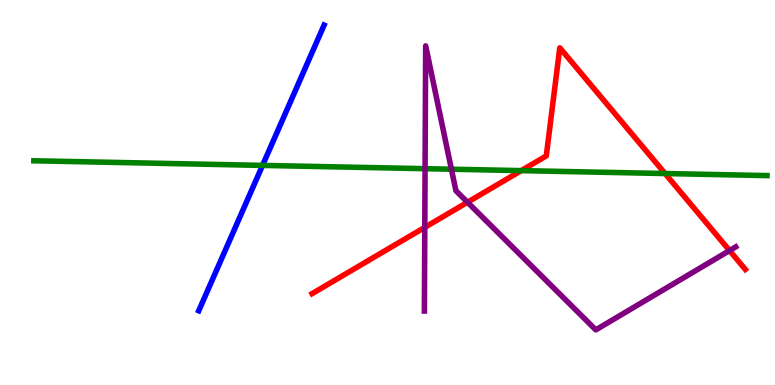[{'lines': ['blue', 'red'], 'intersections': []}, {'lines': ['green', 'red'], 'intersections': [{'x': 6.73, 'y': 5.57}, {'x': 8.58, 'y': 5.49}]}, {'lines': ['purple', 'red'], 'intersections': [{'x': 5.48, 'y': 4.09}, {'x': 6.03, 'y': 4.75}, {'x': 9.41, 'y': 3.49}]}, {'lines': ['blue', 'green'], 'intersections': [{'x': 3.39, 'y': 5.7}]}, {'lines': ['blue', 'purple'], 'intersections': []}, {'lines': ['green', 'purple'], 'intersections': [{'x': 5.48, 'y': 5.62}, {'x': 5.82, 'y': 5.6}]}]